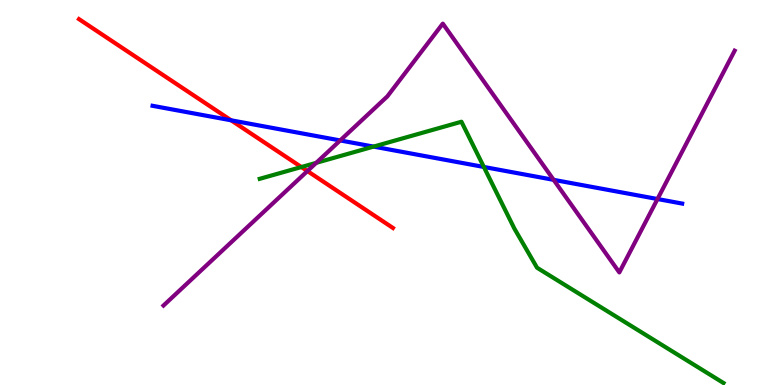[{'lines': ['blue', 'red'], 'intersections': [{'x': 2.98, 'y': 6.88}]}, {'lines': ['green', 'red'], 'intersections': [{'x': 3.89, 'y': 5.66}]}, {'lines': ['purple', 'red'], 'intersections': [{'x': 3.97, 'y': 5.56}]}, {'lines': ['blue', 'green'], 'intersections': [{'x': 4.82, 'y': 6.19}, {'x': 6.24, 'y': 5.66}]}, {'lines': ['blue', 'purple'], 'intersections': [{'x': 4.39, 'y': 6.35}, {'x': 7.14, 'y': 5.33}, {'x': 8.48, 'y': 4.83}]}, {'lines': ['green', 'purple'], 'intersections': [{'x': 4.08, 'y': 5.77}]}]